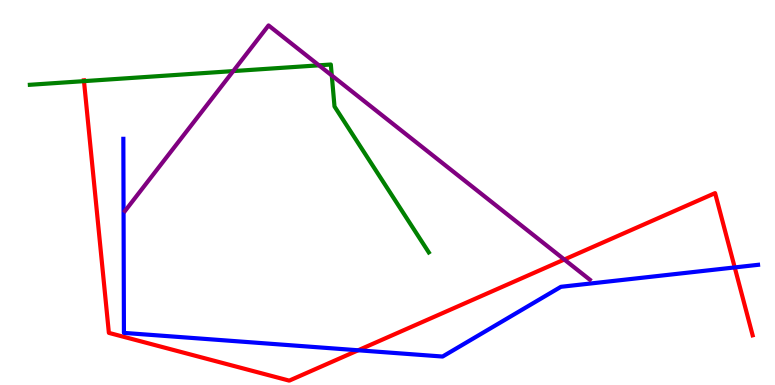[{'lines': ['blue', 'red'], 'intersections': [{'x': 4.62, 'y': 0.902}, {'x': 9.48, 'y': 3.05}]}, {'lines': ['green', 'red'], 'intersections': [{'x': 1.08, 'y': 7.89}]}, {'lines': ['purple', 'red'], 'intersections': [{'x': 7.28, 'y': 3.26}]}, {'lines': ['blue', 'green'], 'intersections': []}, {'lines': ['blue', 'purple'], 'intersections': []}, {'lines': ['green', 'purple'], 'intersections': [{'x': 3.01, 'y': 8.15}, {'x': 4.12, 'y': 8.3}, {'x': 4.28, 'y': 8.04}]}]